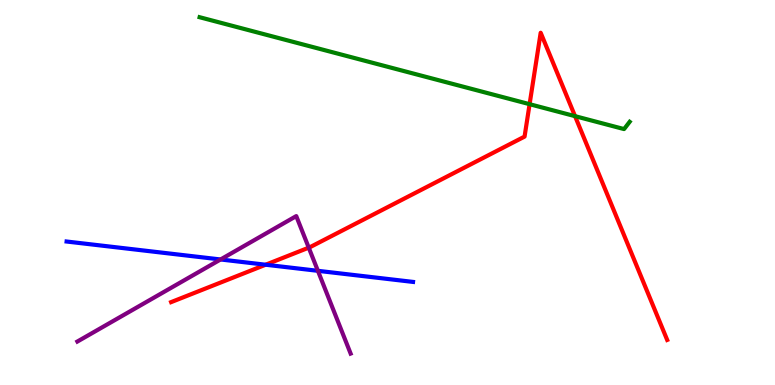[{'lines': ['blue', 'red'], 'intersections': [{'x': 3.43, 'y': 3.12}]}, {'lines': ['green', 'red'], 'intersections': [{'x': 6.83, 'y': 7.29}, {'x': 7.42, 'y': 6.98}]}, {'lines': ['purple', 'red'], 'intersections': [{'x': 3.98, 'y': 3.57}]}, {'lines': ['blue', 'green'], 'intersections': []}, {'lines': ['blue', 'purple'], 'intersections': [{'x': 2.85, 'y': 3.26}, {'x': 4.1, 'y': 2.97}]}, {'lines': ['green', 'purple'], 'intersections': []}]